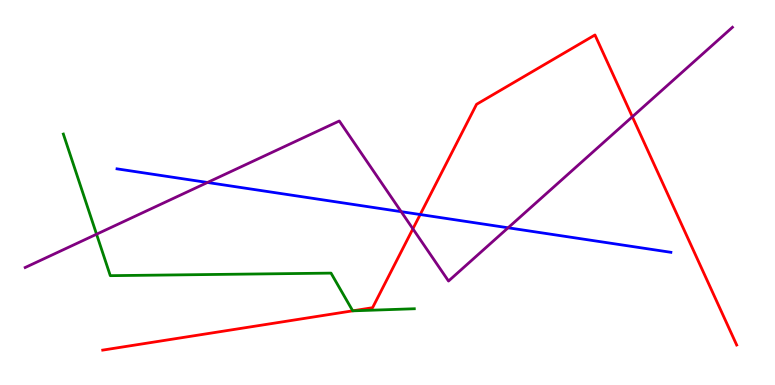[{'lines': ['blue', 'red'], 'intersections': [{'x': 5.42, 'y': 4.43}]}, {'lines': ['green', 'red'], 'intersections': [{'x': 4.55, 'y': 1.93}]}, {'lines': ['purple', 'red'], 'intersections': [{'x': 5.33, 'y': 4.06}, {'x': 8.16, 'y': 6.97}]}, {'lines': ['blue', 'green'], 'intersections': []}, {'lines': ['blue', 'purple'], 'intersections': [{'x': 2.68, 'y': 5.26}, {'x': 5.18, 'y': 4.5}, {'x': 6.56, 'y': 4.08}]}, {'lines': ['green', 'purple'], 'intersections': [{'x': 1.25, 'y': 3.92}]}]